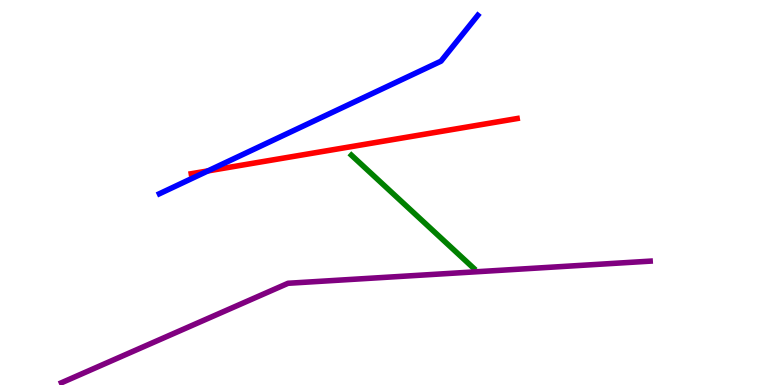[{'lines': ['blue', 'red'], 'intersections': [{'x': 2.68, 'y': 5.56}]}, {'lines': ['green', 'red'], 'intersections': []}, {'lines': ['purple', 'red'], 'intersections': []}, {'lines': ['blue', 'green'], 'intersections': []}, {'lines': ['blue', 'purple'], 'intersections': []}, {'lines': ['green', 'purple'], 'intersections': []}]